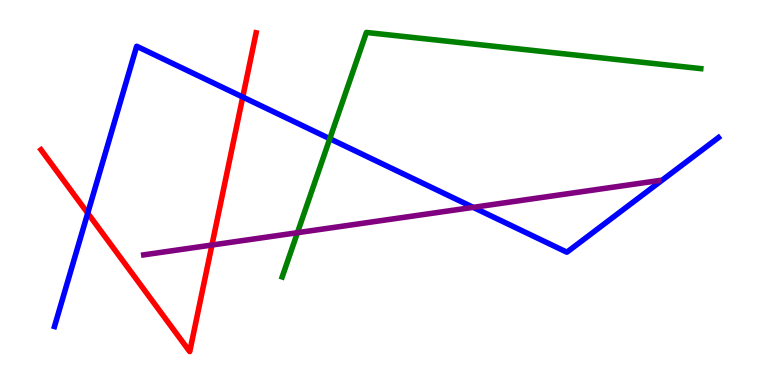[{'lines': ['blue', 'red'], 'intersections': [{'x': 1.13, 'y': 4.46}, {'x': 3.13, 'y': 7.48}]}, {'lines': ['green', 'red'], 'intersections': []}, {'lines': ['purple', 'red'], 'intersections': [{'x': 2.73, 'y': 3.64}]}, {'lines': ['blue', 'green'], 'intersections': [{'x': 4.26, 'y': 6.4}]}, {'lines': ['blue', 'purple'], 'intersections': [{'x': 6.11, 'y': 4.61}]}, {'lines': ['green', 'purple'], 'intersections': [{'x': 3.84, 'y': 3.96}]}]